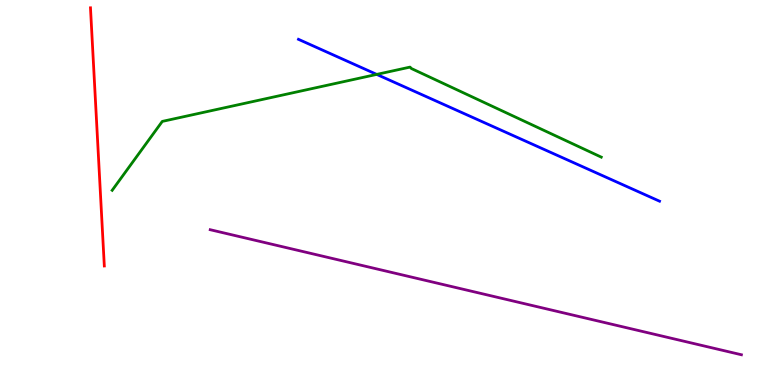[{'lines': ['blue', 'red'], 'intersections': []}, {'lines': ['green', 'red'], 'intersections': []}, {'lines': ['purple', 'red'], 'intersections': []}, {'lines': ['blue', 'green'], 'intersections': [{'x': 4.86, 'y': 8.07}]}, {'lines': ['blue', 'purple'], 'intersections': []}, {'lines': ['green', 'purple'], 'intersections': []}]